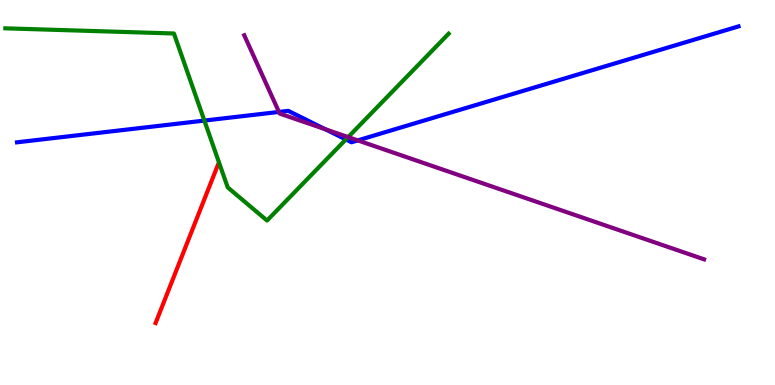[{'lines': ['blue', 'red'], 'intersections': []}, {'lines': ['green', 'red'], 'intersections': []}, {'lines': ['purple', 'red'], 'intersections': []}, {'lines': ['blue', 'green'], 'intersections': [{'x': 2.64, 'y': 6.87}, {'x': 4.46, 'y': 6.38}]}, {'lines': ['blue', 'purple'], 'intersections': [{'x': 3.6, 'y': 7.09}, {'x': 4.2, 'y': 6.64}, {'x': 4.62, 'y': 6.35}]}, {'lines': ['green', 'purple'], 'intersections': [{'x': 4.49, 'y': 6.44}]}]